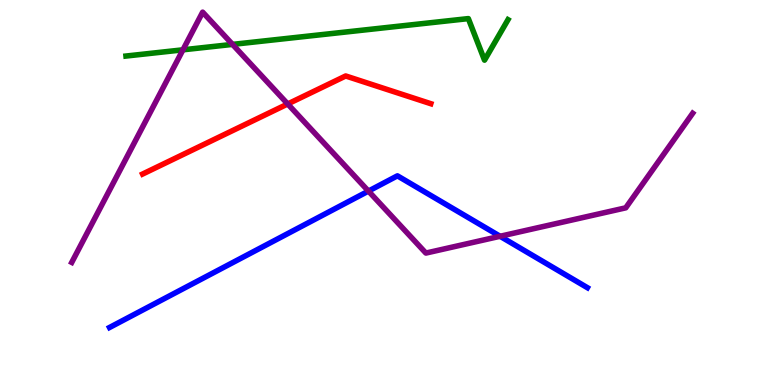[{'lines': ['blue', 'red'], 'intersections': []}, {'lines': ['green', 'red'], 'intersections': []}, {'lines': ['purple', 'red'], 'intersections': [{'x': 3.71, 'y': 7.3}]}, {'lines': ['blue', 'green'], 'intersections': []}, {'lines': ['blue', 'purple'], 'intersections': [{'x': 4.75, 'y': 5.04}, {'x': 6.45, 'y': 3.86}]}, {'lines': ['green', 'purple'], 'intersections': [{'x': 2.36, 'y': 8.71}, {'x': 3.0, 'y': 8.85}]}]